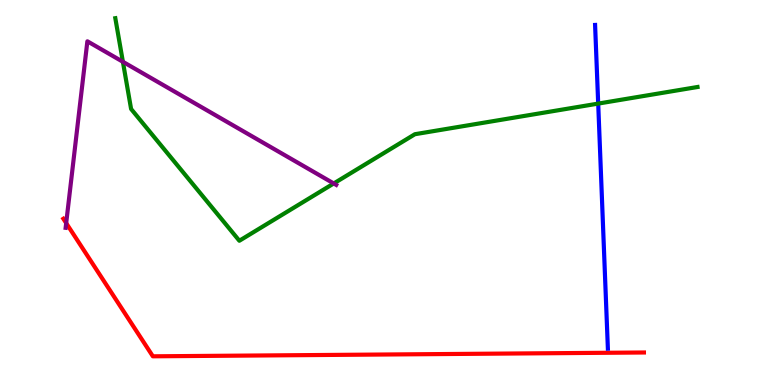[{'lines': ['blue', 'red'], 'intersections': []}, {'lines': ['green', 'red'], 'intersections': []}, {'lines': ['purple', 'red'], 'intersections': [{'x': 0.854, 'y': 4.21}]}, {'lines': ['blue', 'green'], 'intersections': [{'x': 7.72, 'y': 7.31}]}, {'lines': ['blue', 'purple'], 'intersections': []}, {'lines': ['green', 'purple'], 'intersections': [{'x': 1.59, 'y': 8.4}, {'x': 4.31, 'y': 5.23}]}]